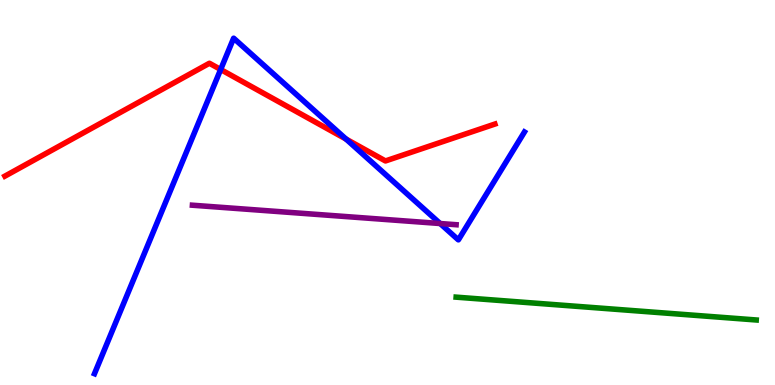[{'lines': ['blue', 'red'], 'intersections': [{'x': 2.85, 'y': 8.19}, {'x': 4.46, 'y': 6.39}]}, {'lines': ['green', 'red'], 'intersections': []}, {'lines': ['purple', 'red'], 'intersections': []}, {'lines': ['blue', 'green'], 'intersections': []}, {'lines': ['blue', 'purple'], 'intersections': [{'x': 5.68, 'y': 4.19}]}, {'lines': ['green', 'purple'], 'intersections': []}]